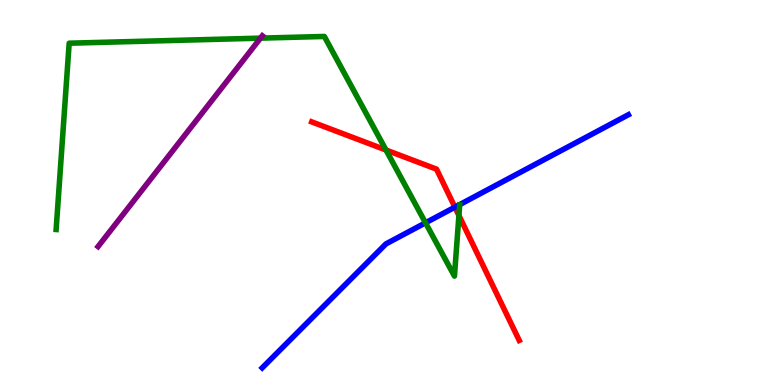[{'lines': ['blue', 'red'], 'intersections': [{'x': 5.87, 'y': 4.62}]}, {'lines': ['green', 'red'], 'intersections': [{'x': 4.98, 'y': 6.1}, {'x': 5.92, 'y': 4.4}]}, {'lines': ['purple', 'red'], 'intersections': []}, {'lines': ['blue', 'green'], 'intersections': [{'x': 5.49, 'y': 4.21}]}, {'lines': ['blue', 'purple'], 'intersections': []}, {'lines': ['green', 'purple'], 'intersections': [{'x': 3.36, 'y': 9.01}]}]